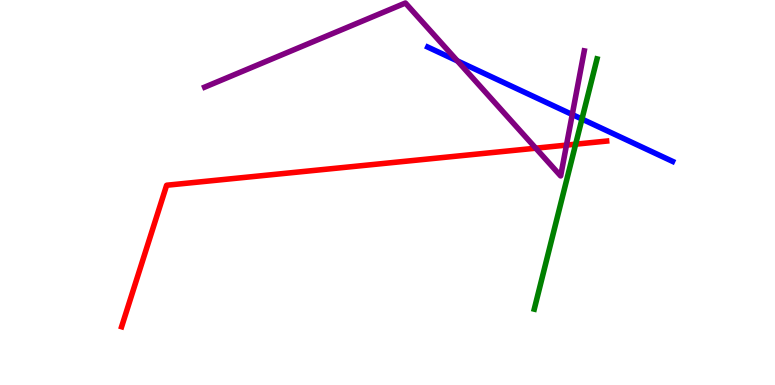[{'lines': ['blue', 'red'], 'intersections': []}, {'lines': ['green', 'red'], 'intersections': [{'x': 7.43, 'y': 6.25}]}, {'lines': ['purple', 'red'], 'intersections': [{'x': 6.91, 'y': 6.15}, {'x': 7.31, 'y': 6.23}]}, {'lines': ['blue', 'green'], 'intersections': [{'x': 7.51, 'y': 6.91}]}, {'lines': ['blue', 'purple'], 'intersections': [{'x': 5.9, 'y': 8.42}, {'x': 7.38, 'y': 7.02}]}, {'lines': ['green', 'purple'], 'intersections': []}]